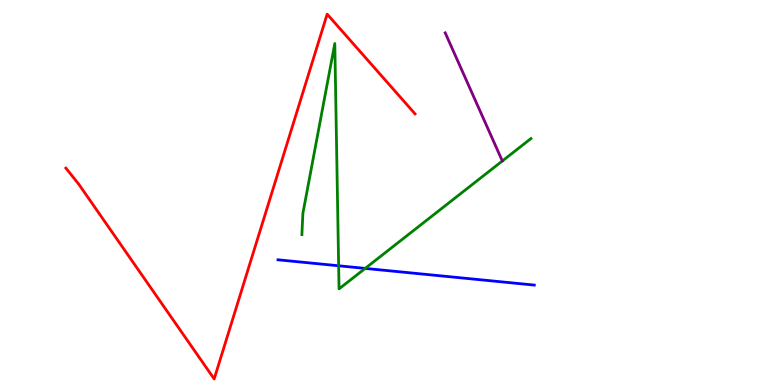[{'lines': ['blue', 'red'], 'intersections': []}, {'lines': ['green', 'red'], 'intersections': []}, {'lines': ['purple', 'red'], 'intersections': []}, {'lines': ['blue', 'green'], 'intersections': [{'x': 4.37, 'y': 3.1}, {'x': 4.71, 'y': 3.03}]}, {'lines': ['blue', 'purple'], 'intersections': []}, {'lines': ['green', 'purple'], 'intersections': []}]